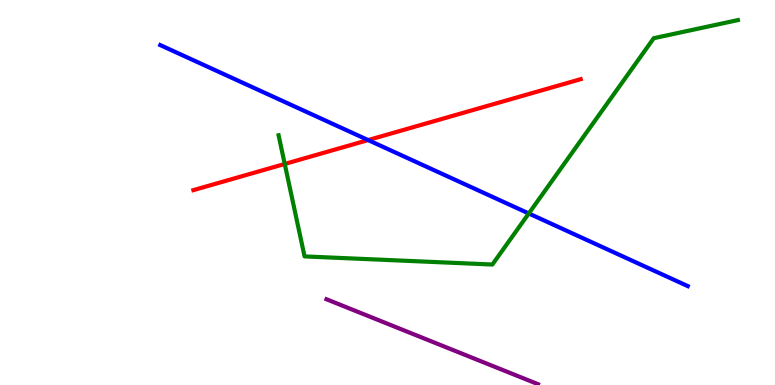[{'lines': ['blue', 'red'], 'intersections': [{'x': 4.75, 'y': 6.36}]}, {'lines': ['green', 'red'], 'intersections': [{'x': 3.67, 'y': 5.74}]}, {'lines': ['purple', 'red'], 'intersections': []}, {'lines': ['blue', 'green'], 'intersections': [{'x': 6.82, 'y': 4.46}]}, {'lines': ['blue', 'purple'], 'intersections': []}, {'lines': ['green', 'purple'], 'intersections': []}]